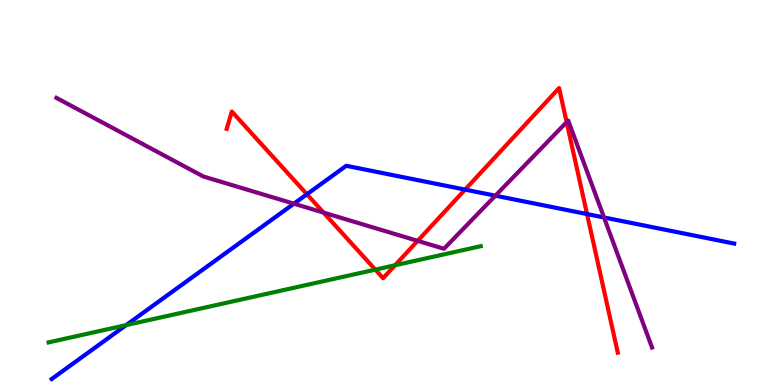[{'lines': ['blue', 'red'], 'intersections': [{'x': 3.96, 'y': 4.95}, {'x': 6.0, 'y': 5.08}, {'x': 7.57, 'y': 4.44}]}, {'lines': ['green', 'red'], 'intersections': [{'x': 4.84, 'y': 3.0}, {'x': 5.1, 'y': 3.11}]}, {'lines': ['purple', 'red'], 'intersections': [{'x': 4.17, 'y': 4.48}, {'x': 5.39, 'y': 3.74}, {'x': 7.31, 'y': 6.83}]}, {'lines': ['blue', 'green'], 'intersections': [{'x': 1.63, 'y': 1.56}]}, {'lines': ['blue', 'purple'], 'intersections': [{'x': 3.79, 'y': 4.71}, {'x': 6.39, 'y': 4.92}, {'x': 7.79, 'y': 4.35}]}, {'lines': ['green', 'purple'], 'intersections': []}]